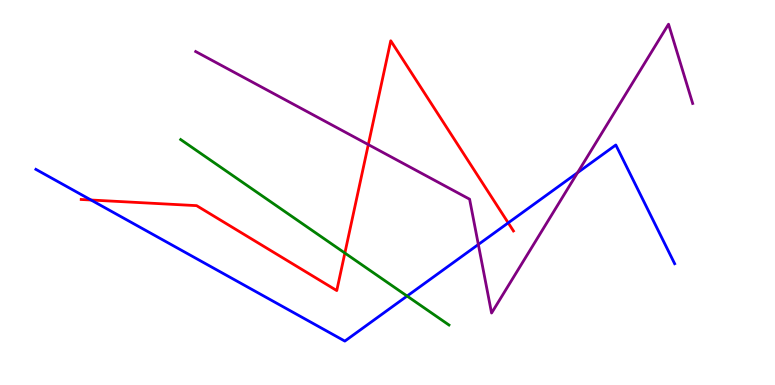[{'lines': ['blue', 'red'], 'intersections': [{'x': 1.17, 'y': 4.8}, {'x': 6.56, 'y': 4.21}]}, {'lines': ['green', 'red'], 'intersections': [{'x': 4.45, 'y': 3.43}]}, {'lines': ['purple', 'red'], 'intersections': [{'x': 4.75, 'y': 6.24}]}, {'lines': ['blue', 'green'], 'intersections': [{'x': 5.25, 'y': 2.31}]}, {'lines': ['blue', 'purple'], 'intersections': [{'x': 6.17, 'y': 3.65}, {'x': 7.45, 'y': 5.51}]}, {'lines': ['green', 'purple'], 'intersections': []}]